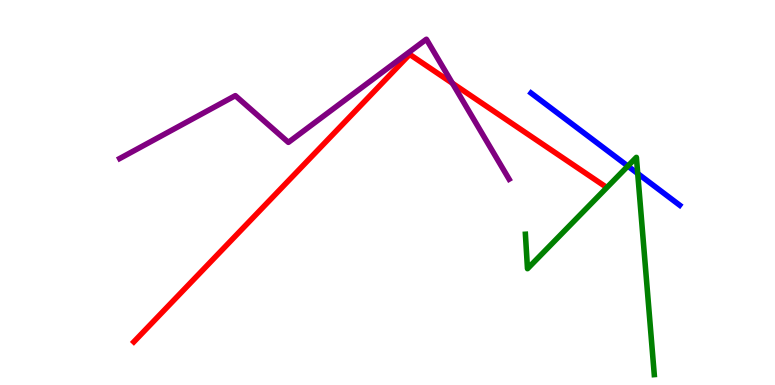[{'lines': ['blue', 'red'], 'intersections': []}, {'lines': ['green', 'red'], 'intersections': []}, {'lines': ['purple', 'red'], 'intersections': [{'x': 5.84, 'y': 7.84}]}, {'lines': ['blue', 'green'], 'intersections': [{'x': 8.1, 'y': 5.69}, {'x': 8.23, 'y': 5.49}]}, {'lines': ['blue', 'purple'], 'intersections': []}, {'lines': ['green', 'purple'], 'intersections': []}]